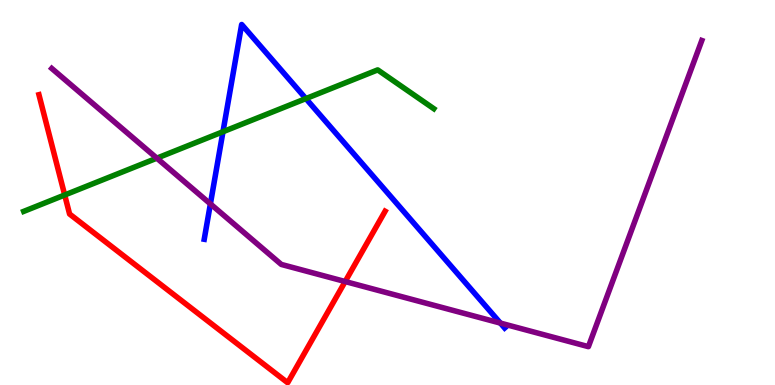[{'lines': ['blue', 'red'], 'intersections': []}, {'lines': ['green', 'red'], 'intersections': [{'x': 0.835, 'y': 4.94}]}, {'lines': ['purple', 'red'], 'intersections': [{'x': 4.45, 'y': 2.69}]}, {'lines': ['blue', 'green'], 'intersections': [{'x': 2.88, 'y': 6.58}, {'x': 3.95, 'y': 7.44}]}, {'lines': ['blue', 'purple'], 'intersections': [{'x': 2.71, 'y': 4.7}, {'x': 6.46, 'y': 1.61}]}, {'lines': ['green', 'purple'], 'intersections': [{'x': 2.02, 'y': 5.89}]}]